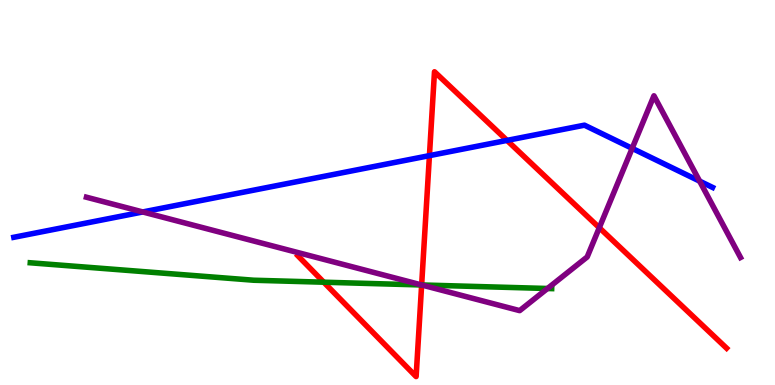[{'lines': ['blue', 'red'], 'intersections': [{'x': 5.54, 'y': 5.96}, {'x': 6.54, 'y': 6.35}]}, {'lines': ['green', 'red'], 'intersections': [{'x': 4.18, 'y': 2.67}, {'x': 5.44, 'y': 2.6}]}, {'lines': ['purple', 'red'], 'intersections': [{'x': 5.44, 'y': 2.6}, {'x': 7.73, 'y': 4.09}]}, {'lines': ['blue', 'green'], 'intersections': []}, {'lines': ['blue', 'purple'], 'intersections': [{'x': 1.84, 'y': 4.49}, {'x': 8.16, 'y': 6.15}, {'x': 9.03, 'y': 5.3}]}, {'lines': ['green', 'purple'], 'intersections': [{'x': 5.44, 'y': 2.6}, {'x': 7.06, 'y': 2.51}]}]